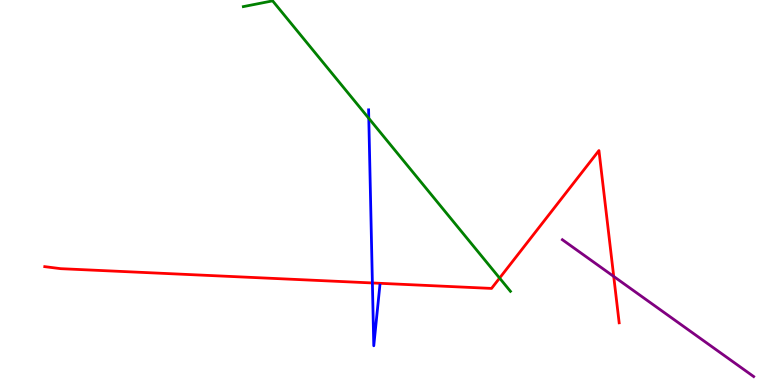[{'lines': ['blue', 'red'], 'intersections': [{'x': 4.81, 'y': 2.65}]}, {'lines': ['green', 'red'], 'intersections': [{'x': 6.45, 'y': 2.78}]}, {'lines': ['purple', 'red'], 'intersections': [{'x': 7.92, 'y': 2.82}]}, {'lines': ['blue', 'green'], 'intersections': [{'x': 4.76, 'y': 6.93}]}, {'lines': ['blue', 'purple'], 'intersections': []}, {'lines': ['green', 'purple'], 'intersections': []}]